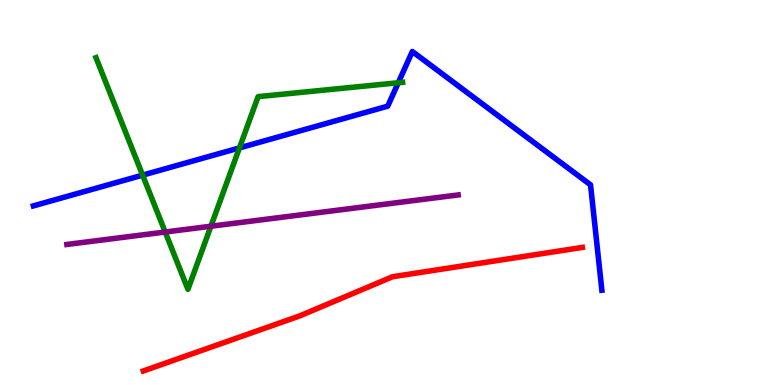[{'lines': ['blue', 'red'], 'intersections': []}, {'lines': ['green', 'red'], 'intersections': []}, {'lines': ['purple', 'red'], 'intersections': []}, {'lines': ['blue', 'green'], 'intersections': [{'x': 1.84, 'y': 5.45}, {'x': 3.09, 'y': 6.16}, {'x': 5.14, 'y': 7.85}]}, {'lines': ['blue', 'purple'], 'intersections': []}, {'lines': ['green', 'purple'], 'intersections': [{'x': 2.13, 'y': 3.97}, {'x': 2.72, 'y': 4.12}]}]